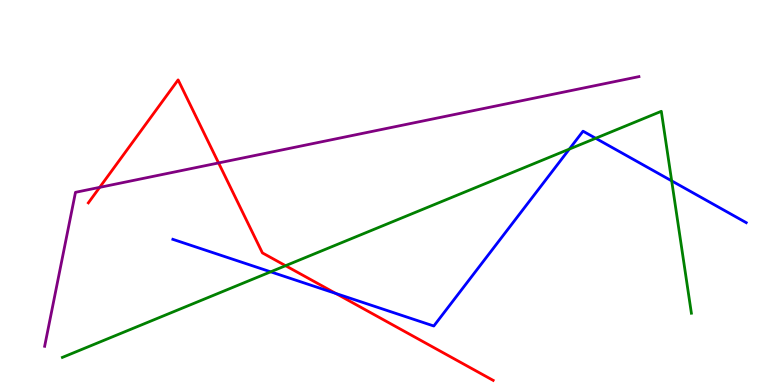[{'lines': ['blue', 'red'], 'intersections': [{'x': 4.33, 'y': 2.38}]}, {'lines': ['green', 'red'], 'intersections': [{'x': 3.68, 'y': 3.1}]}, {'lines': ['purple', 'red'], 'intersections': [{'x': 1.29, 'y': 5.13}, {'x': 2.82, 'y': 5.77}]}, {'lines': ['blue', 'green'], 'intersections': [{'x': 3.49, 'y': 2.94}, {'x': 7.35, 'y': 6.13}, {'x': 7.69, 'y': 6.41}, {'x': 8.67, 'y': 5.3}]}, {'lines': ['blue', 'purple'], 'intersections': []}, {'lines': ['green', 'purple'], 'intersections': []}]